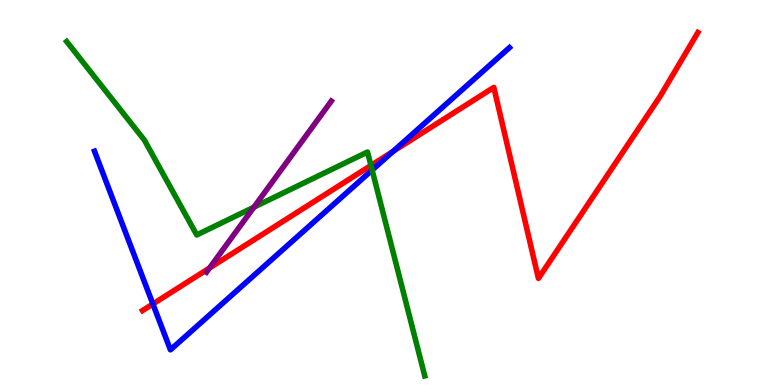[{'lines': ['blue', 'red'], 'intersections': [{'x': 1.97, 'y': 2.1}, {'x': 5.07, 'y': 6.07}]}, {'lines': ['green', 'red'], 'intersections': [{'x': 4.79, 'y': 5.7}]}, {'lines': ['purple', 'red'], 'intersections': [{'x': 2.7, 'y': 3.04}]}, {'lines': ['blue', 'green'], 'intersections': [{'x': 4.8, 'y': 5.58}]}, {'lines': ['blue', 'purple'], 'intersections': []}, {'lines': ['green', 'purple'], 'intersections': [{'x': 3.28, 'y': 4.62}]}]